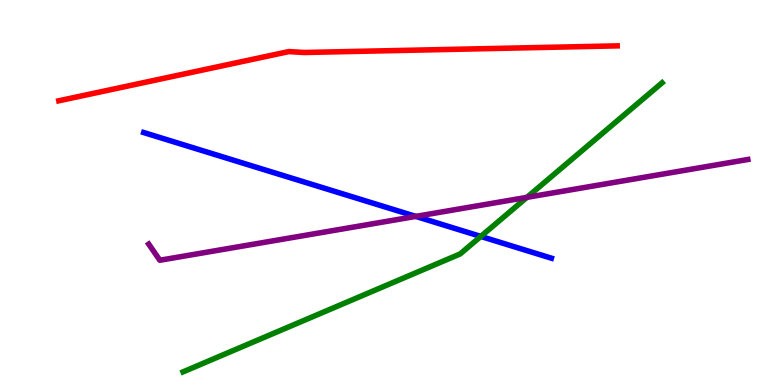[{'lines': ['blue', 'red'], 'intersections': []}, {'lines': ['green', 'red'], 'intersections': []}, {'lines': ['purple', 'red'], 'intersections': []}, {'lines': ['blue', 'green'], 'intersections': [{'x': 6.2, 'y': 3.86}]}, {'lines': ['blue', 'purple'], 'intersections': [{'x': 5.37, 'y': 4.38}]}, {'lines': ['green', 'purple'], 'intersections': [{'x': 6.8, 'y': 4.87}]}]